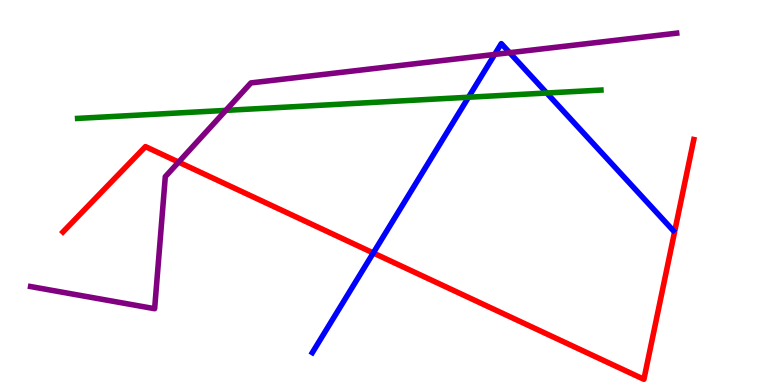[{'lines': ['blue', 'red'], 'intersections': [{'x': 4.82, 'y': 3.43}]}, {'lines': ['green', 'red'], 'intersections': []}, {'lines': ['purple', 'red'], 'intersections': [{'x': 2.3, 'y': 5.79}]}, {'lines': ['blue', 'green'], 'intersections': [{'x': 6.05, 'y': 7.47}, {'x': 7.05, 'y': 7.58}]}, {'lines': ['blue', 'purple'], 'intersections': [{'x': 6.38, 'y': 8.59}, {'x': 6.58, 'y': 8.63}]}, {'lines': ['green', 'purple'], 'intersections': [{'x': 2.91, 'y': 7.13}]}]